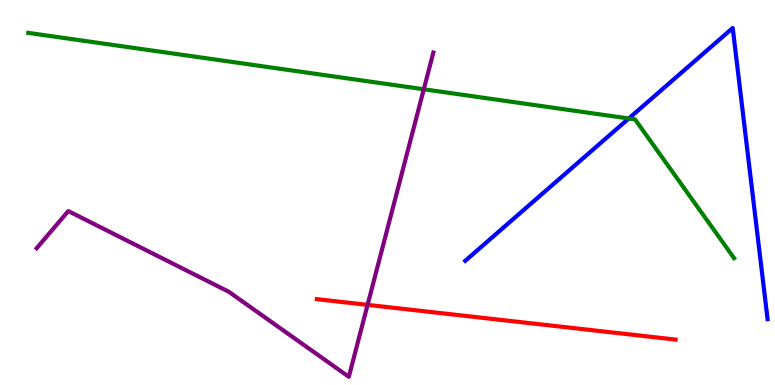[{'lines': ['blue', 'red'], 'intersections': []}, {'lines': ['green', 'red'], 'intersections': []}, {'lines': ['purple', 'red'], 'intersections': [{'x': 4.74, 'y': 2.08}]}, {'lines': ['blue', 'green'], 'intersections': [{'x': 8.11, 'y': 6.92}]}, {'lines': ['blue', 'purple'], 'intersections': []}, {'lines': ['green', 'purple'], 'intersections': [{'x': 5.47, 'y': 7.68}]}]